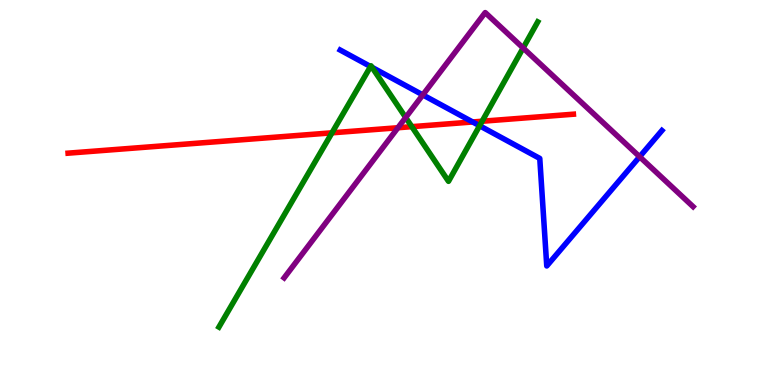[{'lines': ['blue', 'red'], 'intersections': [{'x': 6.1, 'y': 6.83}]}, {'lines': ['green', 'red'], 'intersections': [{'x': 4.28, 'y': 6.55}, {'x': 5.31, 'y': 6.71}, {'x': 6.22, 'y': 6.85}]}, {'lines': ['purple', 'red'], 'intersections': [{'x': 5.13, 'y': 6.68}]}, {'lines': ['blue', 'green'], 'intersections': [{'x': 4.78, 'y': 8.27}, {'x': 4.8, 'y': 8.25}, {'x': 6.19, 'y': 6.73}]}, {'lines': ['blue', 'purple'], 'intersections': [{'x': 5.46, 'y': 7.53}, {'x': 8.25, 'y': 5.93}]}, {'lines': ['green', 'purple'], 'intersections': [{'x': 5.23, 'y': 6.95}, {'x': 6.75, 'y': 8.75}]}]